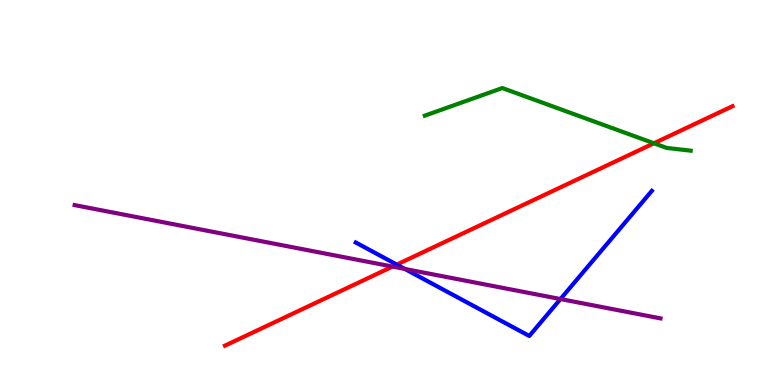[{'lines': ['blue', 'red'], 'intersections': [{'x': 5.12, 'y': 3.13}]}, {'lines': ['green', 'red'], 'intersections': [{'x': 8.44, 'y': 6.28}]}, {'lines': ['purple', 'red'], 'intersections': [{'x': 5.07, 'y': 3.08}]}, {'lines': ['blue', 'green'], 'intersections': []}, {'lines': ['blue', 'purple'], 'intersections': [{'x': 5.22, 'y': 3.01}, {'x': 7.23, 'y': 2.23}]}, {'lines': ['green', 'purple'], 'intersections': []}]